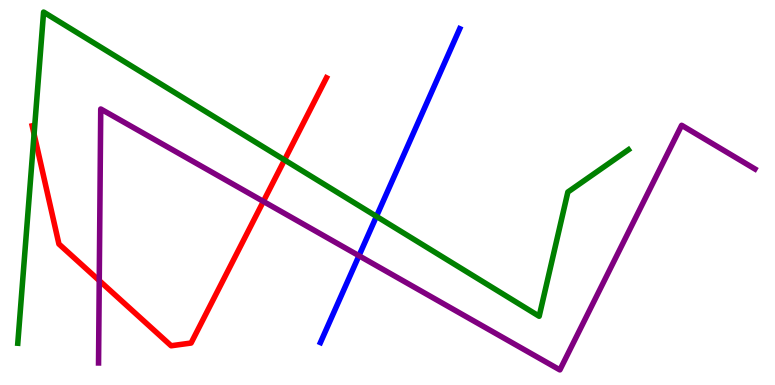[{'lines': ['blue', 'red'], 'intersections': []}, {'lines': ['green', 'red'], 'intersections': [{'x': 0.44, 'y': 6.52}, {'x': 3.67, 'y': 5.85}]}, {'lines': ['purple', 'red'], 'intersections': [{'x': 1.28, 'y': 2.71}, {'x': 3.4, 'y': 4.77}]}, {'lines': ['blue', 'green'], 'intersections': [{'x': 4.86, 'y': 4.38}]}, {'lines': ['blue', 'purple'], 'intersections': [{'x': 4.63, 'y': 3.36}]}, {'lines': ['green', 'purple'], 'intersections': []}]